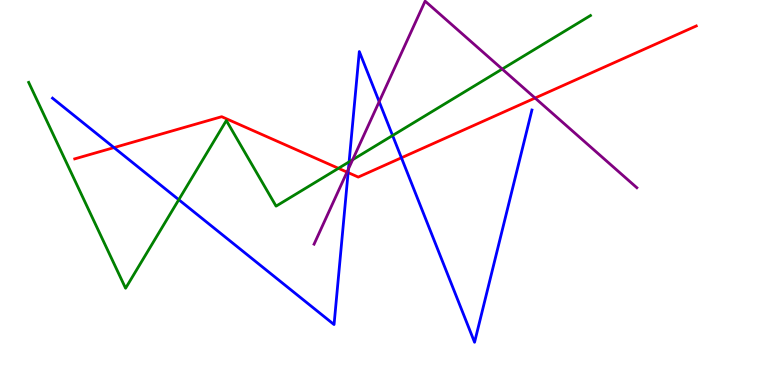[{'lines': ['blue', 'red'], 'intersections': [{'x': 1.47, 'y': 6.17}, {'x': 4.49, 'y': 5.52}, {'x': 5.18, 'y': 5.9}]}, {'lines': ['green', 'red'], 'intersections': [{'x': 4.37, 'y': 5.63}]}, {'lines': ['purple', 'red'], 'intersections': [{'x': 4.48, 'y': 5.53}, {'x': 6.9, 'y': 7.45}]}, {'lines': ['blue', 'green'], 'intersections': [{'x': 2.31, 'y': 4.81}, {'x': 4.5, 'y': 5.8}, {'x': 5.07, 'y': 6.48}]}, {'lines': ['blue', 'purple'], 'intersections': [{'x': 4.5, 'y': 5.61}, {'x': 4.89, 'y': 7.36}]}, {'lines': ['green', 'purple'], 'intersections': [{'x': 4.55, 'y': 5.85}, {'x': 6.48, 'y': 8.21}]}]